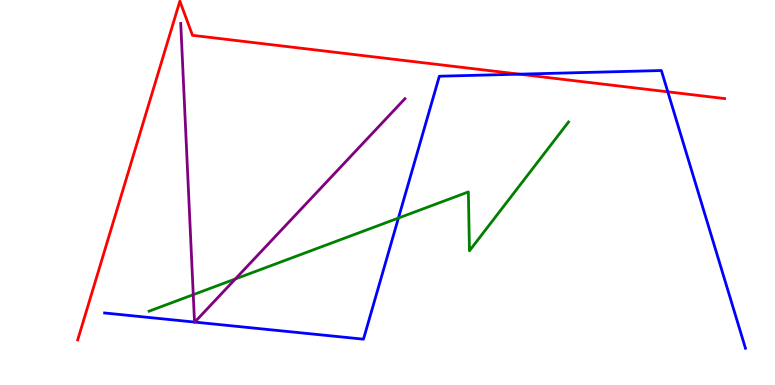[{'lines': ['blue', 'red'], 'intersections': [{'x': 6.7, 'y': 8.07}, {'x': 8.62, 'y': 7.62}]}, {'lines': ['green', 'red'], 'intersections': []}, {'lines': ['purple', 'red'], 'intersections': []}, {'lines': ['blue', 'green'], 'intersections': [{'x': 5.14, 'y': 4.34}]}, {'lines': ['blue', 'purple'], 'intersections': [{'x': 2.51, 'y': 1.63}, {'x': 2.51, 'y': 1.63}]}, {'lines': ['green', 'purple'], 'intersections': [{'x': 2.49, 'y': 2.35}, {'x': 3.04, 'y': 2.75}]}]